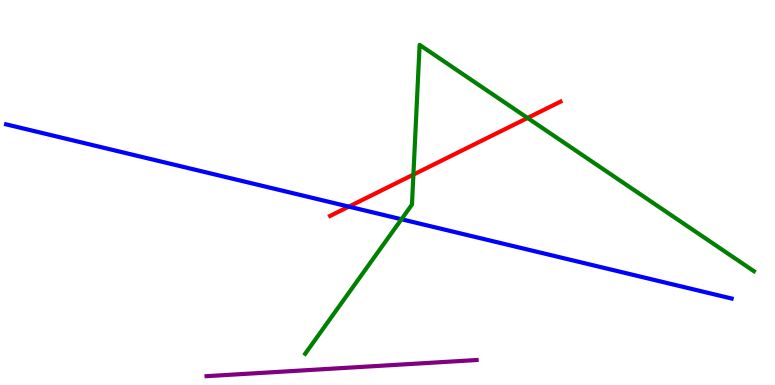[{'lines': ['blue', 'red'], 'intersections': [{'x': 4.5, 'y': 4.63}]}, {'lines': ['green', 'red'], 'intersections': [{'x': 5.33, 'y': 5.46}, {'x': 6.81, 'y': 6.94}]}, {'lines': ['purple', 'red'], 'intersections': []}, {'lines': ['blue', 'green'], 'intersections': [{'x': 5.18, 'y': 4.31}]}, {'lines': ['blue', 'purple'], 'intersections': []}, {'lines': ['green', 'purple'], 'intersections': []}]